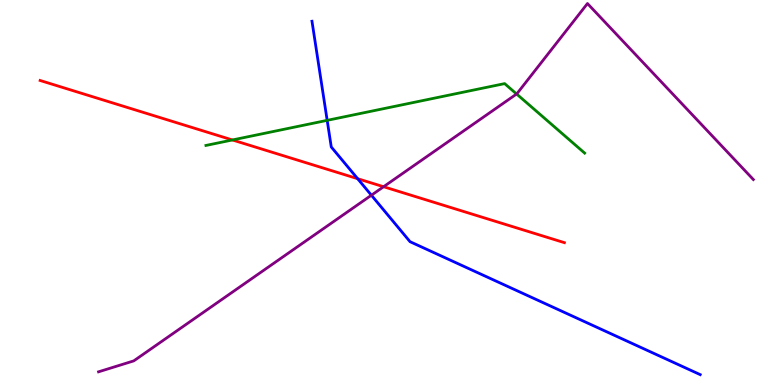[{'lines': ['blue', 'red'], 'intersections': [{'x': 4.61, 'y': 5.36}]}, {'lines': ['green', 'red'], 'intersections': [{'x': 3.0, 'y': 6.36}]}, {'lines': ['purple', 'red'], 'intersections': [{'x': 4.95, 'y': 5.15}]}, {'lines': ['blue', 'green'], 'intersections': [{'x': 4.22, 'y': 6.87}]}, {'lines': ['blue', 'purple'], 'intersections': [{'x': 4.79, 'y': 4.93}]}, {'lines': ['green', 'purple'], 'intersections': [{'x': 6.67, 'y': 7.56}]}]